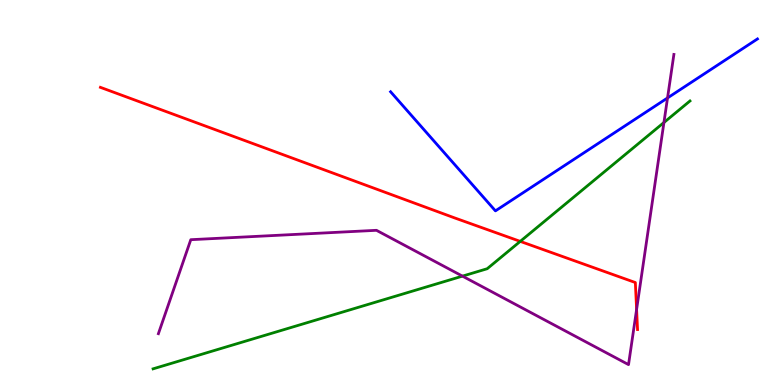[{'lines': ['blue', 'red'], 'intersections': []}, {'lines': ['green', 'red'], 'intersections': [{'x': 6.71, 'y': 3.73}]}, {'lines': ['purple', 'red'], 'intersections': [{'x': 8.21, 'y': 1.96}]}, {'lines': ['blue', 'green'], 'intersections': []}, {'lines': ['blue', 'purple'], 'intersections': [{'x': 8.61, 'y': 7.46}]}, {'lines': ['green', 'purple'], 'intersections': [{'x': 5.97, 'y': 2.83}, {'x': 8.57, 'y': 6.82}]}]